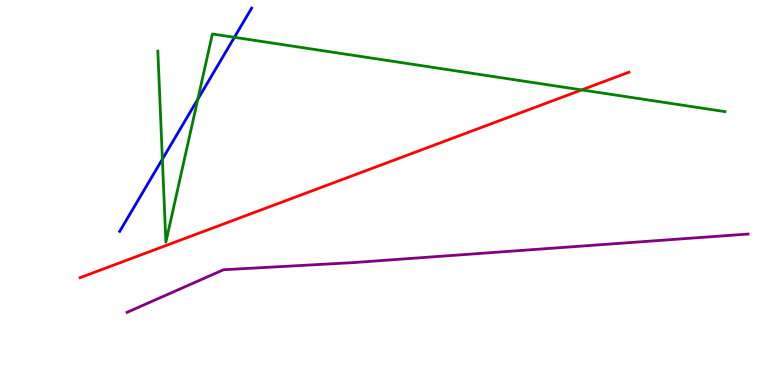[{'lines': ['blue', 'red'], 'intersections': []}, {'lines': ['green', 'red'], 'intersections': [{'x': 7.51, 'y': 7.66}]}, {'lines': ['purple', 'red'], 'intersections': []}, {'lines': ['blue', 'green'], 'intersections': [{'x': 2.1, 'y': 5.87}, {'x': 2.55, 'y': 7.42}, {'x': 3.02, 'y': 9.03}]}, {'lines': ['blue', 'purple'], 'intersections': []}, {'lines': ['green', 'purple'], 'intersections': []}]